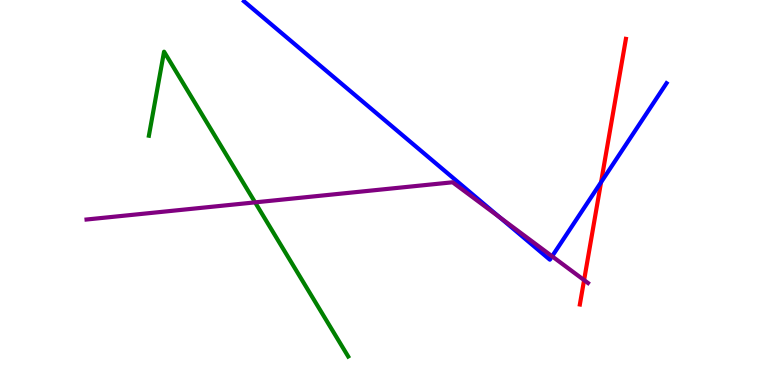[{'lines': ['blue', 'red'], 'intersections': [{'x': 7.76, 'y': 5.27}]}, {'lines': ['green', 'red'], 'intersections': []}, {'lines': ['purple', 'red'], 'intersections': [{'x': 7.54, 'y': 2.72}]}, {'lines': ['blue', 'green'], 'intersections': []}, {'lines': ['blue', 'purple'], 'intersections': [{'x': 6.45, 'y': 4.36}, {'x': 7.12, 'y': 3.34}]}, {'lines': ['green', 'purple'], 'intersections': [{'x': 3.29, 'y': 4.74}]}]